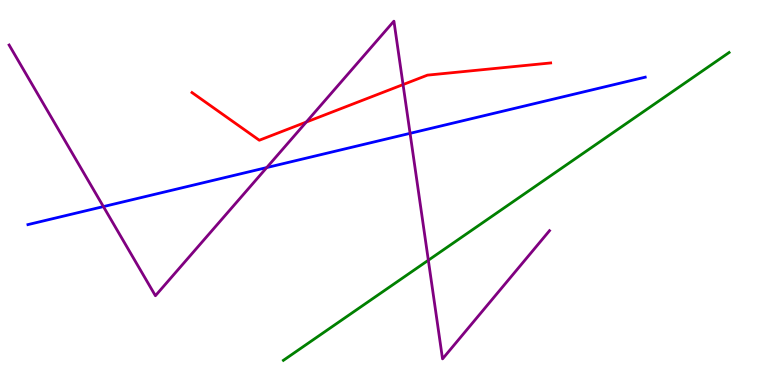[{'lines': ['blue', 'red'], 'intersections': []}, {'lines': ['green', 'red'], 'intersections': []}, {'lines': ['purple', 'red'], 'intersections': [{'x': 3.95, 'y': 6.83}, {'x': 5.2, 'y': 7.8}]}, {'lines': ['blue', 'green'], 'intersections': []}, {'lines': ['blue', 'purple'], 'intersections': [{'x': 1.33, 'y': 4.63}, {'x': 3.44, 'y': 5.65}, {'x': 5.29, 'y': 6.54}]}, {'lines': ['green', 'purple'], 'intersections': [{'x': 5.53, 'y': 3.24}]}]